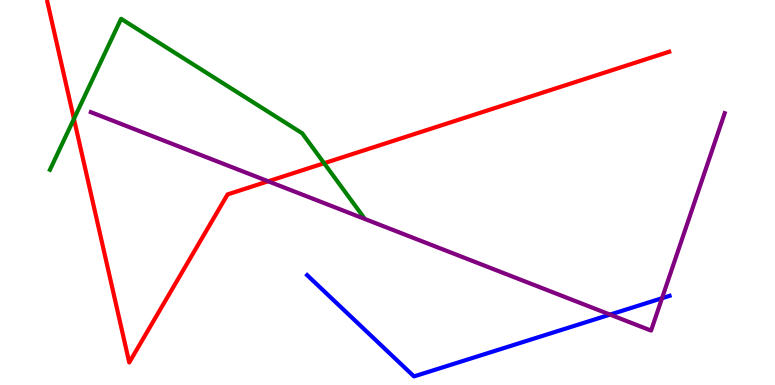[{'lines': ['blue', 'red'], 'intersections': []}, {'lines': ['green', 'red'], 'intersections': [{'x': 0.954, 'y': 6.91}, {'x': 4.18, 'y': 5.76}]}, {'lines': ['purple', 'red'], 'intersections': [{'x': 3.46, 'y': 5.29}]}, {'lines': ['blue', 'green'], 'intersections': []}, {'lines': ['blue', 'purple'], 'intersections': [{'x': 7.87, 'y': 1.83}, {'x': 8.54, 'y': 2.25}]}, {'lines': ['green', 'purple'], 'intersections': []}]